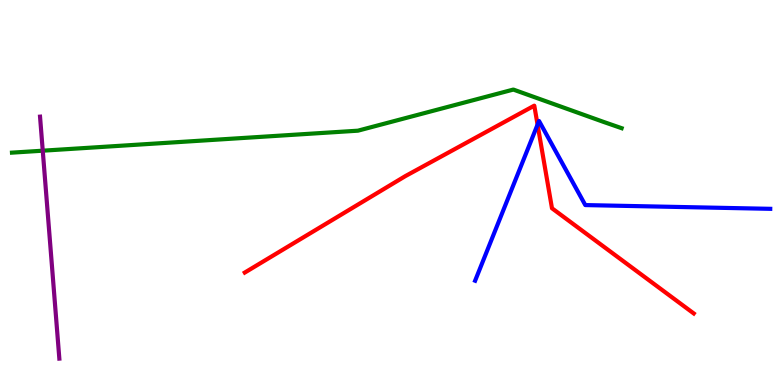[{'lines': ['blue', 'red'], 'intersections': [{'x': 6.94, 'y': 6.76}]}, {'lines': ['green', 'red'], 'intersections': []}, {'lines': ['purple', 'red'], 'intersections': []}, {'lines': ['blue', 'green'], 'intersections': []}, {'lines': ['blue', 'purple'], 'intersections': []}, {'lines': ['green', 'purple'], 'intersections': [{'x': 0.552, 'y': 6.09}]}]